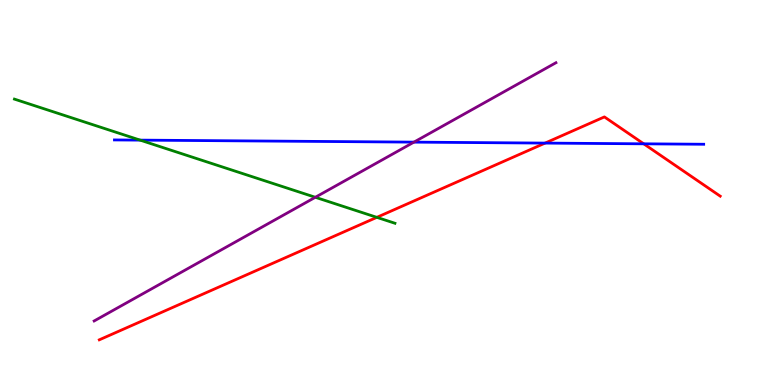[{'lines': ['blue', 'red'], 'intersections': [{'x': 7.03, 'y': 6.28}, {'x': 8.31, 'y': 6.26}]}, {'lines': ['green', 'red'], 'intersections': [{'x': 4.86, 'y': 4.35}]}, {'lines': ['purple', 'red'], 'intersections': []}, {'lines': ['blue', 'green'], 'intersections': [{'x': 1.81, 'y': 6.36}]}, {'lines': ['blue', 'purple'], 'intersections': [{'x': 5.34, 'y': 6.31}]}, {'lines': ['green', 'purple'], 'intersections': [{'x': 4.07, 'y': 4.88}]}]